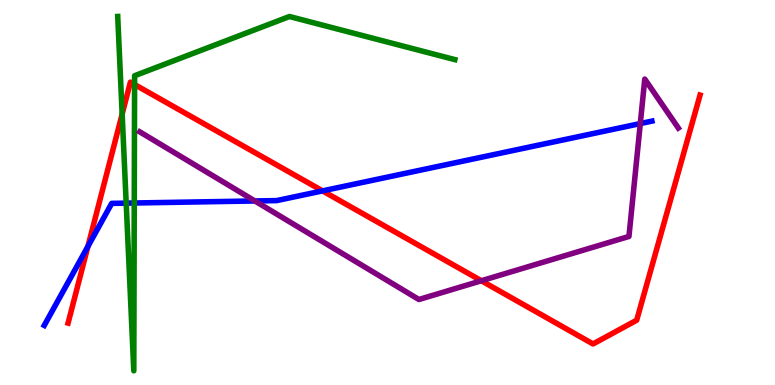[{'lines': ['blue', 'red'], 'intersections': [{'x': 1.13, 'y': 3.6}, {'x': 4.16, 'y': 5.04}]}, {'lines': ['green', 'red'], 'intersections': [{'x': 1.58, 'y': 7.04}, {'x': 1.74, 'y': 7.8}]}, {'lines': ['purple', 'red'], 'intersections': [{'x': 6.21, 'y': 2.71}]}, {'lines': ['blue', 'green'], 'intersections': [{'x': 1.63, 'y': 4.72}, {'x': 1.73, 'y': 4.73}]}, {'lines': ['blue', 'purple'], 'intersections': [{'x': 3.29, 'y': 4.78}, {'x': 8.26, 'y': 6.79}]}, {'lines': ['green', 'purple'], 'intersections': []}]